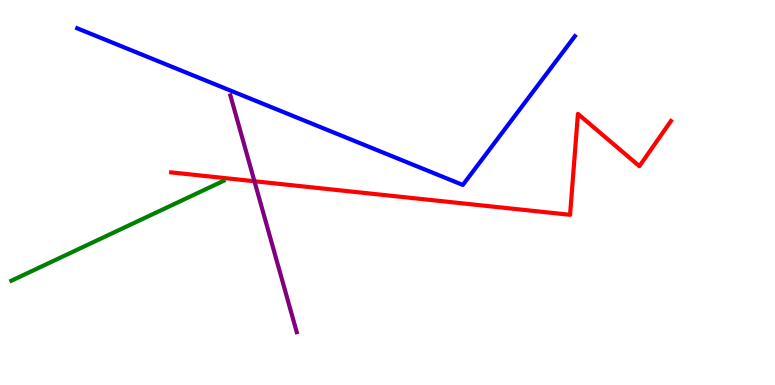[{'lines': ['blue', 'red'], 'intersections': []}, {'lines': ['green', 'red'], 'intersections': []}, {'lines': ['purple', 'red'], 'intersections': [{'x': 3.28, 'y': 5.29}]}, {'lines': ['blue', 'green'], 'intersections': []}, {'lines': ['blue', 'purple'], 'intersections': []}, {'lines': ['green', 'purple'], 'intersections': []}]